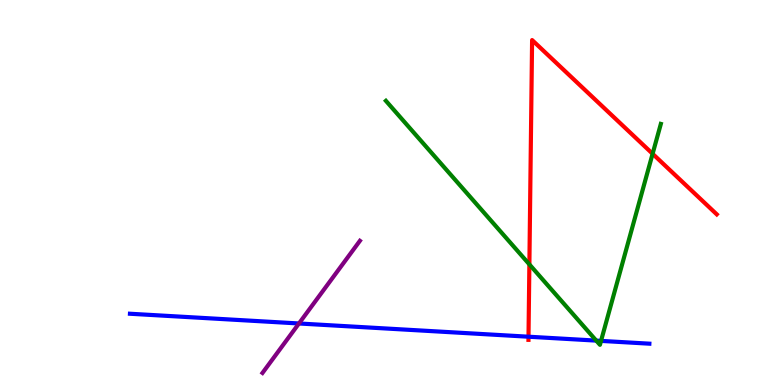[{'lines': ['blue', 'red'], 'intersections': [{'x': 6.82, 'y': 1.25}]}, {'lines': ['green', 'red'], 'intersections': [{'x': 6.83, 'y': 3.13}, {'x': 8.42, 'y': 6.01}]}, {'lines': ['purple', 'red'], 'intersections': []}, {'lines': ['blue', 'green'], 'intersections': [{'x': 7.69, 'y': 1.15}, {'x': 7.76, 'y': 1.15}]}, {'lines': ['blue', 'purple'], 'intersections': [{'x': 3.86, 'y': 1.6}]}, {'lines': ['green', 'purple'], 'intersections': []}]